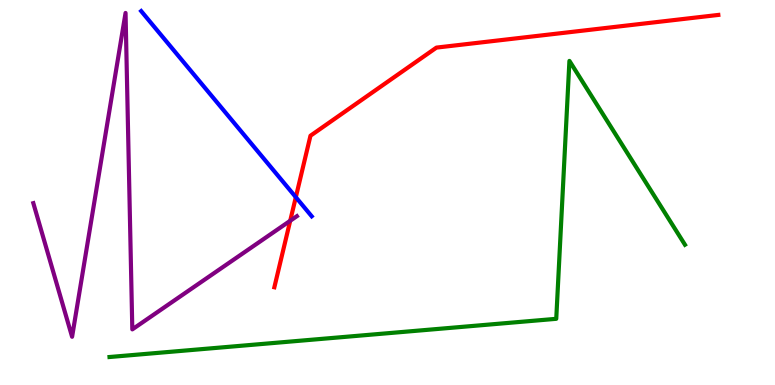[{'lines': ['blue', 'red'], 'intersections': [{'x': 3.82, 'y': 4.88}]}, {'lines': ['green', 'red'], 'intersections': []}, {'lines': ['purple', 'red'], 'intersections': [{'x': 3.74, 'y': 4.27}]}, {'lines': ['blue', 'green'], 'intersections': []}, {'lines': ['blue', 'purple'], 'intersections': []}, {'lines': ['green', 'purple'], 'intersections': []}]